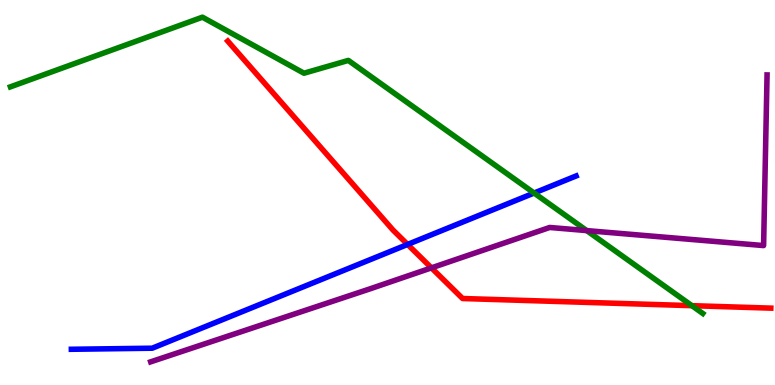[{'lines': ['blue', 'red'], 'intersections': [{'x': 5.26, 'y': 3.65}]}, {'lines': ['green', 'red'], 'intersections': [{'x': 8.93, 'y': 2.06}]}, {'lines': ['purple', 'red'], 'intersections': [{'x': 5.57, 'y': 3.04}]}, {'lines': ['blue', 'green'], 'intersections': [{'x': 6.89, 'y': 4.99}]}, {'lines': ['blue', 'purple'], 'intersections': []}, {'lines': ['green', 'purple'], 'intersections': [{'x': 7.57, 'y': 4.01}]}]